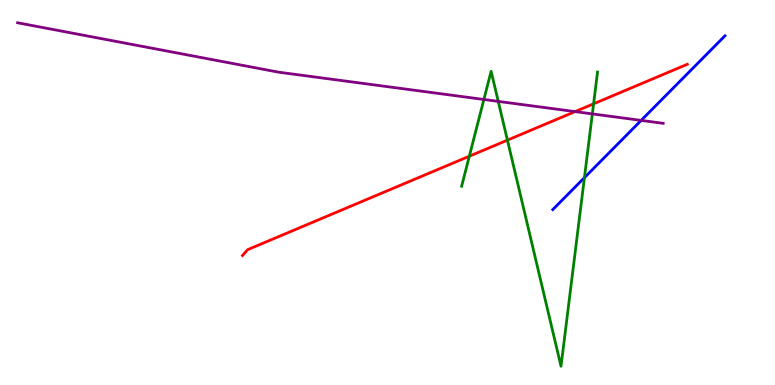[{'lines': ['blue', 'red'], 'intersections': []}, {'lines': ['green', 'red'], 'intersections': [{'x': 6.06, 'y': 5.94}, {'x': 6.55, 'y': 6.36}, {'x': 7.66, 'y': 7.3}]}, {'lines': ['purple', 'red'], 'intersections': [{'x': 7.42, 'y': 7.1}]}, {'lines': ['blue', 'green'], 'intersections': [{'x': 7.54, 'y': 5.39}]}, {'lines': ['blue', 'purple'], 'intersections': [{'x': 8.27, 'y': 6.87}]}, {'lines': ['green', 'purple'], 'intersections': [{'x': 6.24, 'y': 7.42}, {'x': 6.43, 'y': 7.37}, {'x': 7.64, 'y': 7.04}]}]